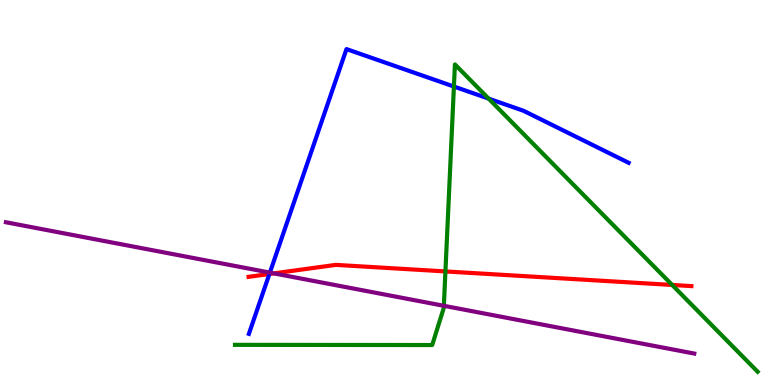[{'lines': ['blue', 'red'], 'intersections': [{'x': 3.48, 'y': 2.88}]}, {'lines': ['green', 'red'], 'intersections': [{'x': 5.75, 'y': 2.95}, {'x': 8.67, 'y': 2.6}]}, {'lines': ['purple', 'red'], 'intersections': [{'x': 3.53, 'y': 2.9}]}, {'lines': ['blue', 'green'], 'intersections': [{'x': 5.86, 'y': 7.75}, {'x': 6.3, 'y': 7.44}]}, {'lines': ['blue', 'purple'], 'intersections': [{'x': 3.48, 'y': 2.92}]}, {'lines': ['green', 'purple'], 'intersections': [{'x': 5.73, 'y': 2.06}]}]